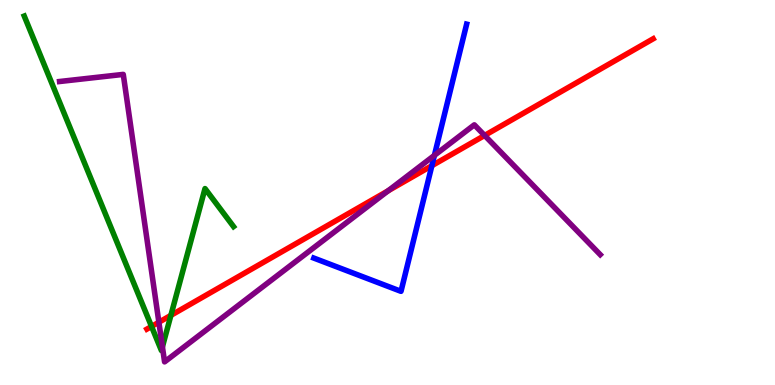[{'lines': ['blue', 'red'], 'intersections': [{'x': 5.57, 'y': 5.7}]}, {'lines': ['green', 'red'], 'intersections': [{'x': 1.96, 'y': 1.52}, {'x': 2.21, 'y': 1.81}]}, {'lines': ['purple', 'red'], 'intersections': [{'x': 2.05, 'y': 1.63}, {'x': 5.01, 'y': 5.04}, {'x': 6.25, 'y': 6.48}]}, {'lines': ['blue', 'green'], 'intersections': []}, {'lines': ['blue', 'purple'], 'intersections': [{'x': 5.61, 'y': 5.96}]}, {'lines': ['green', 'purple'], 'intersections': [{'x': 2.1, 'y': 0.99}]}]